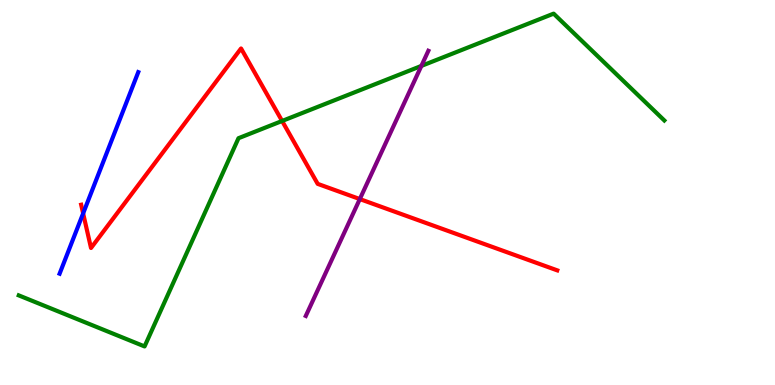[{'lines': ['blue', 'red'], 'intersections': [{'x': 1.07, 'y': 4.46}]}, {'lines': ['green', 'red'], 'intersections': [{'x': 3.64, 'y': 6.86}]}, {'lines': ['purple', 'red'], 'intersections': [{'x': 4.64, 'y': 4.83}]}, {'lines': ['blue', 'green'], 'intersections': []}, {'lines': ['blue', 'purple'], 'intersections': []}, {'lines': ['green', 'purple'], 'intersections': [{'x': 5.44, 'y': 8.29}]}]